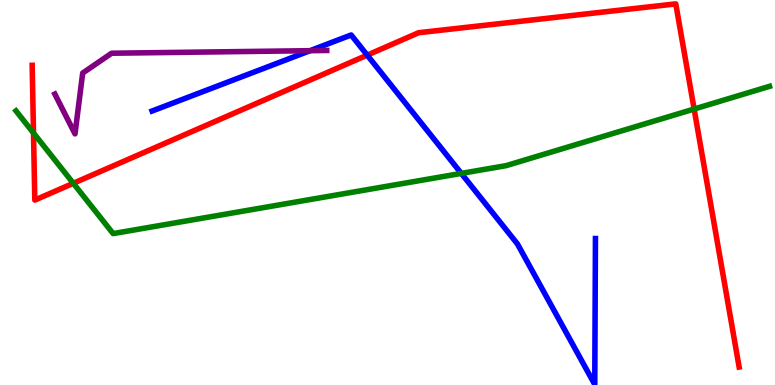[{'lines': ['blue', 'red'], 'intersections': [{'x': 4.74, 'y': 8.57}]}, {'lines': ['green', 'red'], 'intersections': [{'x': 0.432, 'y': 6.55}, {'x': 0.946, 'y': 5.24}, {'x': 8.96, 'y': 7.17}]}, {'lines': ['purple', 'red'], 'intersections': []}, {'lines': ['blue', 'green'], 'intersections': [{'x': 5.95, 'y': 5.5}]}, {'lines': ['blue', 'purple'], 'intersections': [{'x': 4.0, 'y': 8.68}]}, {'lines': ['green', 'purple'], 'intersections': []}]